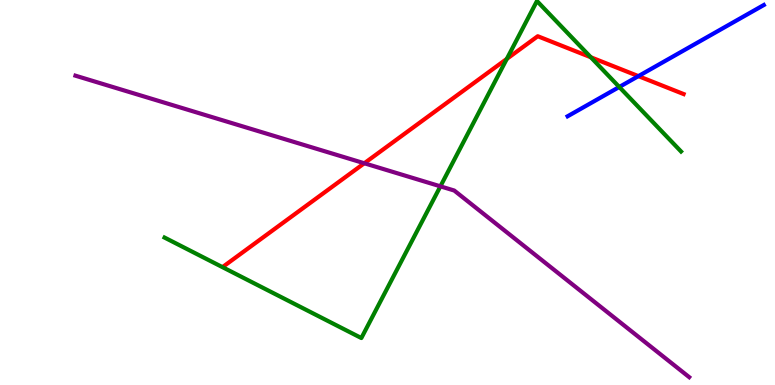[{'lines': ['blue', 'red'], 'intersections': [{'x': 8.24, 'y': 8.02}]}, {'lines': ['green', 'red'], 'intersections': [{'x': 6.54, 'y': 8.47}, {'x': 7.62, 'y': 8.51}]}, {'lines': ['purple', 'red'], 'intersections': [{'x': 4.7, 'y': 5.76}]}, {'lines': ['blue', 'green'], 'intersections': [{'x': 7.99, 'y': 7.74}]}, {'lines': ['blue', 'purple'], 'intersections': []}, {'lines': ['green', 'purple'], 'intersections': [{'x': 5.68, 'y': 5.16}]}]